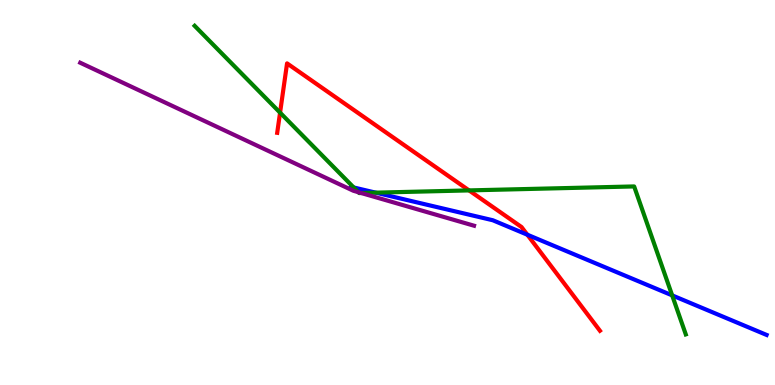[{'lines': ['blue', 'red'], 'intersections': [{'x': 6.8, 'y': 3.9}]}, {'lines': ['green', 'red'], 'intersections': [{'x': 3.61, 'y': 7.07}, {'x': 6.05, 'y': 5.05}]}, {'lines': ['purple', 'red'], 'intersections': []}, {'lines': ['blue', 'green'], 'intersections': [{'x': 4.56, 'y': 5.13}, {'x': 4.85, 'y': 5.0}, {'x': 8.67, 'y': 2.33}]}, {'lines': ['blue', 'purple'], 'intersections': []}, {'lines': ['green', 'purple'], 'intersections': [{'x': 4.62, 'y': 5.01}, {'x': 4.66, 'y': 4.99}]}]